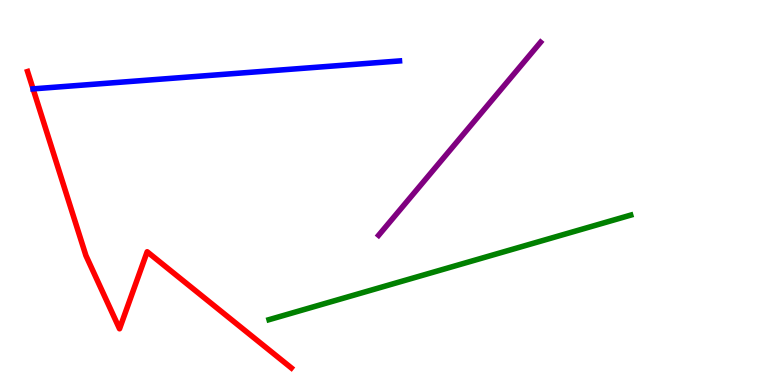[{'lines': ['blue', 'red'], 'intersections': [{'x': 0.427, 'y': 7.69}]}, {'lines': ['green', 'red'], 'intersections': []}, {'lines': ['purple', 'red'], 'intersections': []}, {'lines': ['blue', 'green'], 'intersections': []}, {'lines': ['blue', 'purple'], 'intersections': []}, {'lines': ['green', 'purple'], 'intersections': []}]